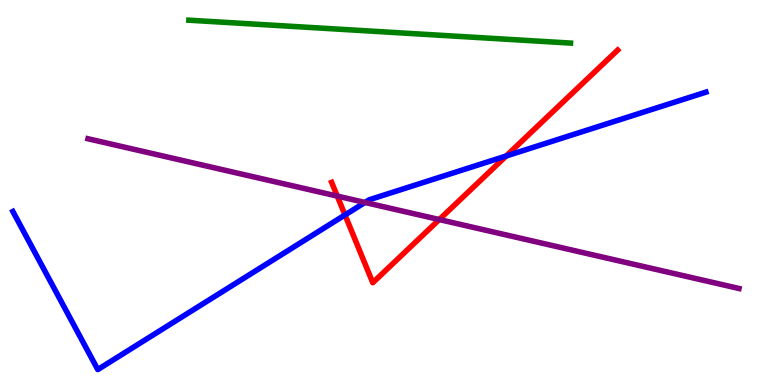[{'lines': ['blue', 'red'], 'intersections': [{'x': 4.45, 'y': 4.42}, {'x': 6.53, 'y': 5.95}]}, {'lines': ['green', 'red'], 'intersections': []}, {'lines': ['purple', 'red'], 'intersections': [{'x': 4.35, 'y': 4.91}, {'x': 5.67, 'y': 4.3}]}, {'lines': ['blue', 'green'], 'intersections': []}, {'lines': ['blue', 'purple'], 'intersections': [{'x': 4.71, 'y': 4.74}]}, {'lines': ['green', 'purple'], 'intersections': []}]